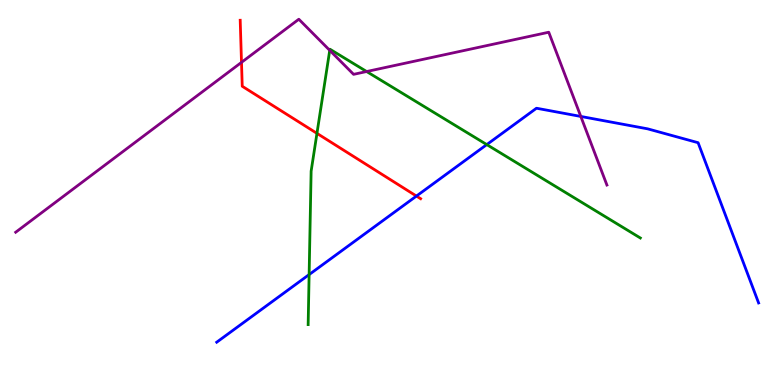[{'lines': ['blue', 'red'], 'intersections': [{'x': 5.37, 'y': 4.91}]}, {'lines': ['green', 'red'], 'intersections': [{'x': 4.09, 'y': 6.54}]}, {'lines': ['purple', 'red'], 'intersections': [{'x': 3.12, 'y': 8.38}]}, {'lines': ['blue', 'green'], 'intersections': [{'x': 3.99, 'y': 2.87}, {'x': 6.28, 'y': 6.24}]}, {'lines': ['blue', 'purple'], 'intersections': [{'x': 7.49, 'y': 6.98}]}, {'lines': ['green', 'purple'], 'intersections': [{'x': 4.25, 'y': 8.69}, {'x': 4.73, 'y': 8.14}]}]